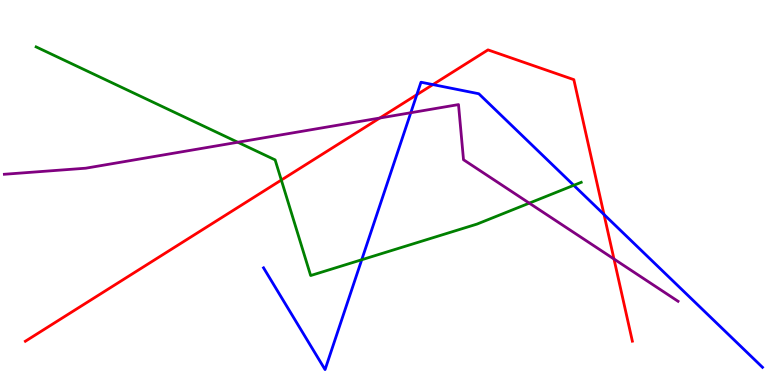[{'lines': ['blue', 'red'], 'intersections': [{'x': 5.38, 'y': 7.54}, {'x': 5.59, 'y': 7.8}, {'x': 7.79, 'y': 4.43}]}, {'lines': ['green', 'red'], 'intersections': [{'x': 3.63, 'y': 5.32}]}, {'lines': ['purple', 'red'], 'intersections': [{'x': 4.9, 'y': 6.93}, {'x': 7.92, 'y': 3.27}]}, {'lines': ['blue', 'green'], 'intersections': [{'x': 4.67, 'y': 3.25}, {'x': 7.4, 'y': 5.19}]}, {'lines': ['blue', 'purple'], 'intersections': [{'x': 5.3, 'y': 7.07}]}, {'lines': ['green', 'purple'], 'intersections': [{'x': 3.07, 'y': 6.31}, {'x': 6.83, 'y': 4.72}]}]